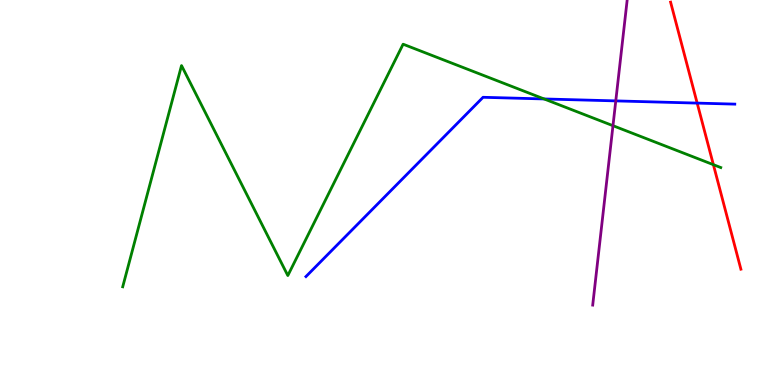[{'lines': ['blue', 'red'], 'intersections': [{'x': 9.0, 'y': 7.32}]}, {'lines': ['green', 'red'], 'intersections': [{'x': 9.2, 'y': 5.72}]}, {'lines': ['purple', 'red'], 'intersections': []}, {'lines': ['blue', 'green'], 'intersections': [{'x': 7.02, 'y': 7.43}]}, {'lines': ['blue', 'purple'], 'intersections': [{'x': 7.95, 'y': 7.38}]}, {'lines': ['green', 'purple'], 'intersections': [{'x': 7.91, 'y': 6.74}]}]